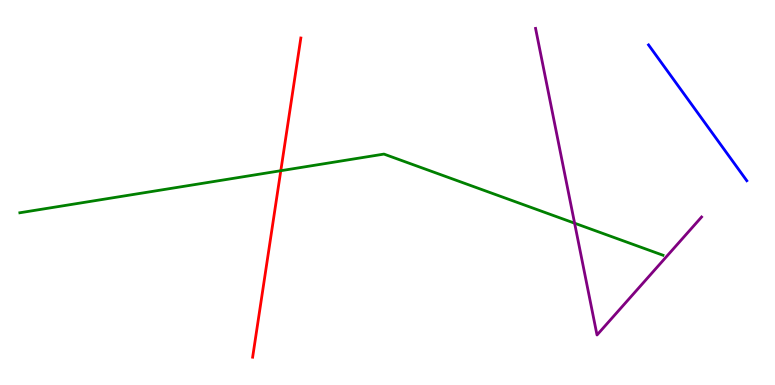[{'lines': ['blue', 'red'], 'intersections': []}, {'lines': ['green', 'red'], 'intersections': [{'x': 3.62, 'y': 5.57}]}, {'lines': ['purple', 'red'], 'intersections': []}, {'lines': ['blue', 'green'], 'intersections': []}, {'lines': ['blue', 'purple'], 'intersections': []}, {'lines': ['green', 'purple'], 'intersections': [{'x': 7.41, 'y': 4.2}]}]